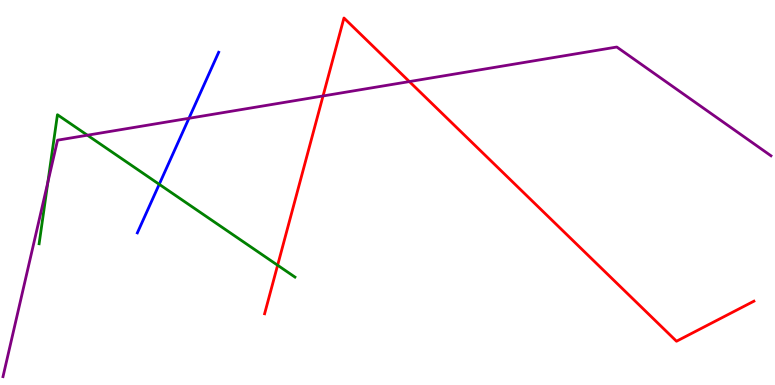[{'lines': ['blue', 'red'], 'intersections': []}, {'lines': ['green', 'red'], 'intersections': [{'x': 3.58, 'y': 3.11}]}, {'lines': ['purple', 'red'], 'intersections': [{'x': 4.17, 'y': 7.51}, {'x': 5.28, 'y': 7.88}]}, {'lines': ['blue', 'green'], 'intersections': [{'x': 2.05, 'y': 5.21}]}, {'lines': ['blue', 'purple'], 'intersections': [{'x': 2.44, 'y': 6.93}]}, {'lines': ['green', 'purple'], 'intersections': [{'x': 0.618, 'y': 5.27}, {'x': 1.13, 'y': 6.49}]}]